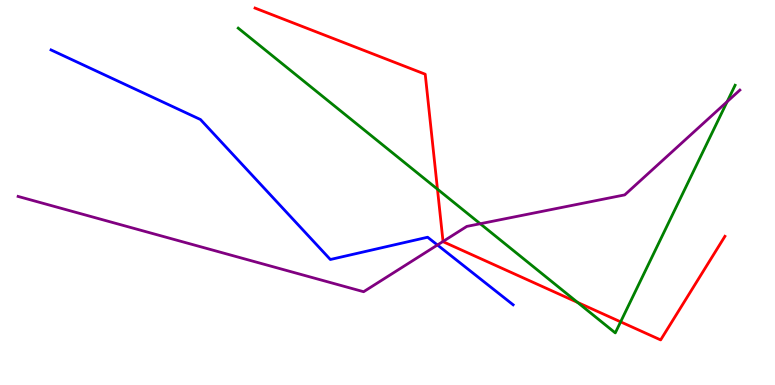[{'lines': ['blue', 'red'], 'intersections': []}, {'lines': ['green', 'red'], 'intersections': [{'x': 5.64, 'y': 5.09}, {'x': 7.45, 'y': 2.15}, {'x': 8.01, 'y': 1.64}]}, {'lines': ['purple', 'red'], 'intersections': [{'x': 5.72, 'y': 3.73}]}, {'lines': ['blue', 'green'], 'intersections': []}, {'lines': ['blue', 'purple'], 'intersections': [{'x': 5.64, 'y': 3.64}]}, {'lines': ['green', 'purple'], 'intersections': [{'x': 6.2, 'y': 4.19}, {'x': 9.38, 'y': 7.36}]}]